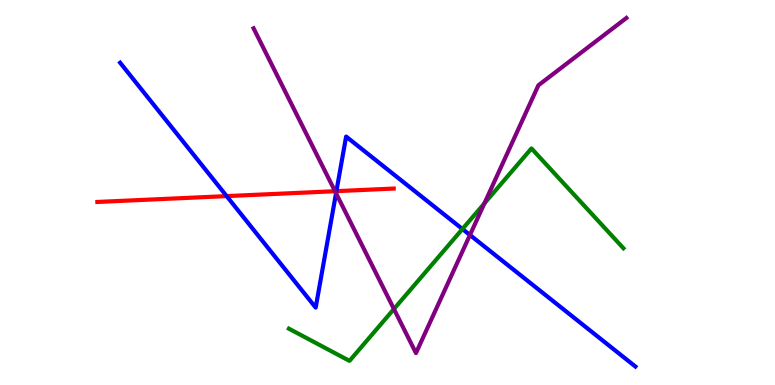[{'lines': ['blue', 'red'], 'intersections': [{'x': 2.92, 'y': 4.91}, {'x': 4.34, 'y': 5.04}]}, {'lines': ['green', 'red'], 'intersections': []}, {'lines': ['purple', 'red'], 'intersections': [{'x': 4.32, 'y': 5.03}]}, {'lines': ['blue', 'green'], 'intersections': [{'x': 5.97, 'y': 4.05}]}, {'lines': ['blue', 'purple'], 'intersections': [{'x': 4.34, 'y': 4.98}, {'x': 6.06, 'y': 3.9}]}, {'lines': ['green', 'purple'], 'intersections': [{'x': 5.08, 'y': 1.97}, {'x': 6.25, 'y': 4.72}]}]